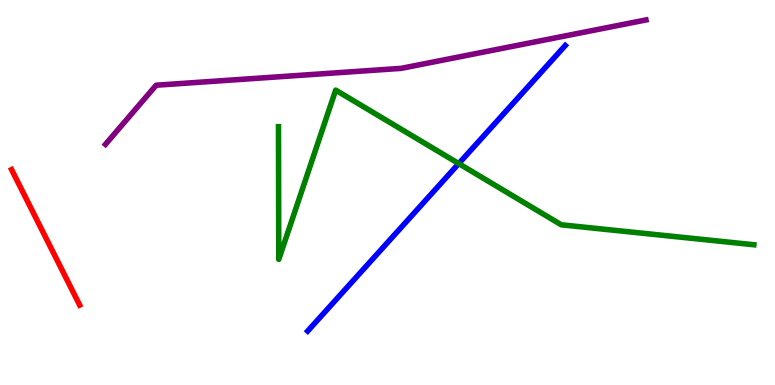[{'lines': ['blue', 'red'], 'intersections': []}, {'lines': ['green', 'red'], 'intersections': []}, {'lines': ['purple', 'red'], 'intersections': []}, {'lines': ['blue', 'green'], 'intersections': [{'x': 5.92, 'y': 5.75}]}, {'lines': ['blue', 'purple'], 'intersections': []}, {'lines': ['green', 'purple'], 'intersections': []}]